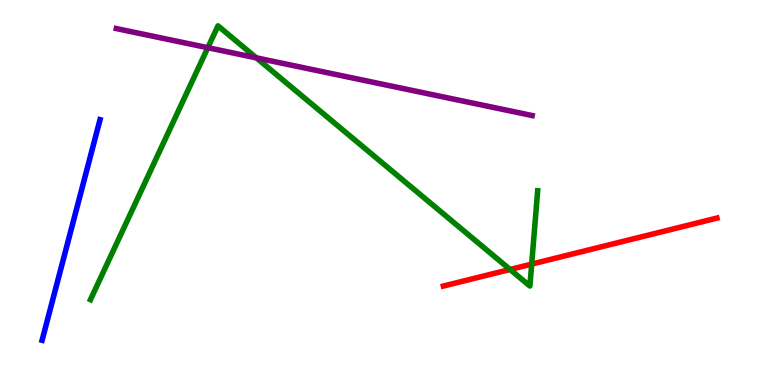[{'lines': ['blue', 'red'], 'intersections': []}, {'lines': ['green', 'red'], 'intersections': [{'x': 6.58, 'y': 3.0}, {'x': 6.86, 'y': 3.14}]}, {'lines': ['purple', 'red'], 'intersections': []}, {'lines': ['blue', 'green'], 'intersections': []}, {'lines': ['blue', 'purple'], 'intersections': []}, {'lines': ['green', 'purple'], 'intersections': [{'x': 2.68, 'y': 8.76}, {'x': 3.31, 'y': 8.5}]}]